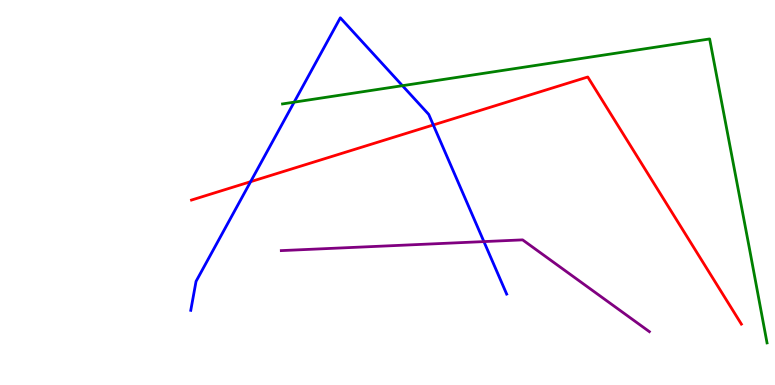[{'lines': ['blue', 'red'], 'intersections': [{'x': 3.23, 'y': 5.28}, {'x': 5.59, 'y': 6.75}]}, {'lines': ['green', 'red'], 'intersections': []}, {'lines': ['purple', 'red'], 'intersections': []}, {'lines': ['blue', 'green'], 'intersections': [{'x': 3.8, 'y': 7.35}, {'x': 5.19, 'y': 7.77}]}, {'lines': ['blue', 'purple'], 'intersections': [{'x': 6.24, 'y': 3.72}]}, {'lines': ['green', 'purple'], 'intersections': []}]